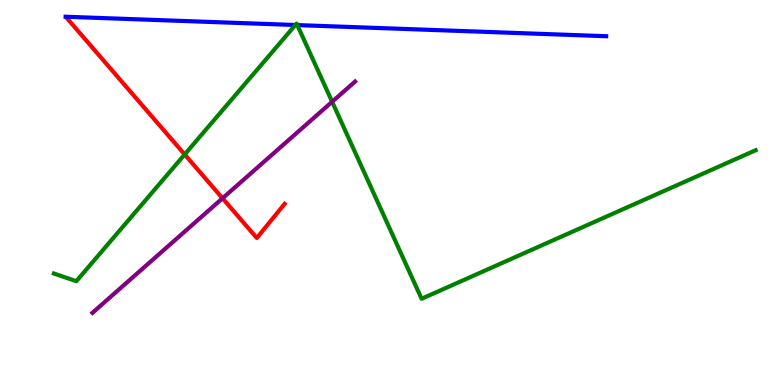[{'lines': ['blue', 'red'], 'intersections': []}, {'lines': ['green', 'red'], 'intersections': [{'x': 2.38, 'y': 5.99}]}, {'lines': ['purple', 'red'], 'intersections': [{'x': 2.87, 'y': 4.85}]}, {'lines': ['blue', 'green'], 'intersections': [{'x': 3.81, 'y': 9.35}, {'x': 3.84, 'y': 9.35}]}, {'lines': ['blue', 'purple'], 'intersections': []}, {'lines': ['green', 'purple'], 'intersections': [{'x': 4.29, 'y': 7.36}]}]